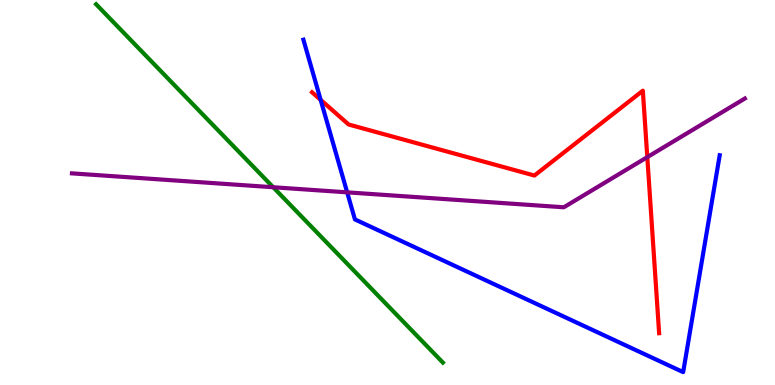[{'lines': ['blue', 'red'], 'intersections': [{'x': 4.14, 'y': 7.41}]}, {'lines': ['green', 'red'], 'intersections': []}, {'lines': ['purple', 'red'], 'intersections': [{'x': 8.35, 'y': 5.92}]}, {'lines': ['blue', 'green'], 'intersections': []}, {'lines': ['blue', 'purple'], 'intersections': [{'x': 4.48, 'y': 5.0}]}, {'lines': ['green', 'purple'], 'intersections': [{'x': 3.53, 'y': 5.14}]}]